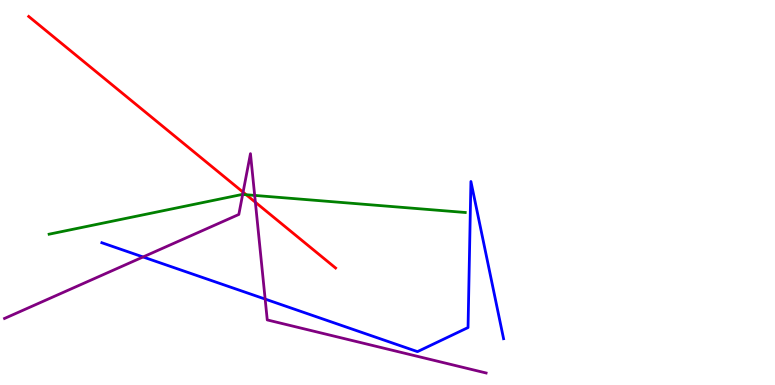[{'lines': ['blue', 'red'], 'intersections': []}, {'lines': ['green', 'red'], 'intersections': [{'x': 3.18, 'y': 4.94}]}, {'lines': ['purple', 'red'], 'intersections': [{'x': 3.14, 'y': 5.01}, {'x': 3.3, 'y': 4.75}]}, {'lines': ['blue', 'green'], 'intersections': []}, {'lines': ['blue', 'purple'], 'intersections': [{'x': 1.85, 'y': 3.33}, {'x': 3.42, 'y': 2.23}]}, {'lines': ['green', 'purple'], 'intersections': [{'x': 3.13, 'y': 4.95}, {'x': 3.29, 'y': 4.92}]}]